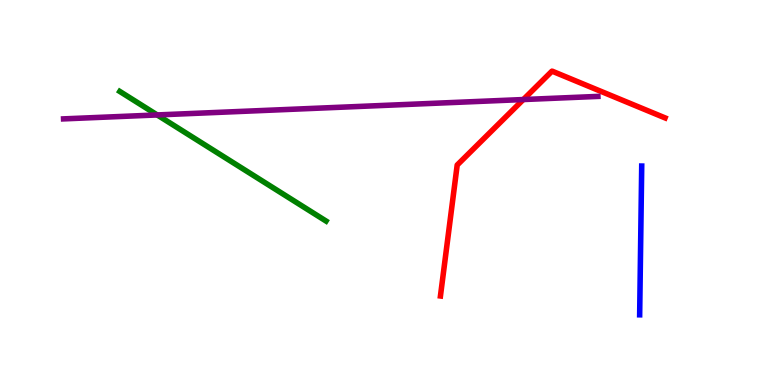[{'lines': ['blue', 'red'], 'intersections': []}, {'lines': ['green', 'red'], 'intersections': []}, {'lines': ['purple', 'red'], 'intersections': [{'x': 6.75, 'y': 7.41}]}, {'lines': ['blue', 'green'], 'intersections': []}, {'lines': ['blue', 'purple'], 'intersections': []}, {'lines': ['green', 'purple'], 'intersections': [{'x': 2.03, 'y': 7.01}]}]